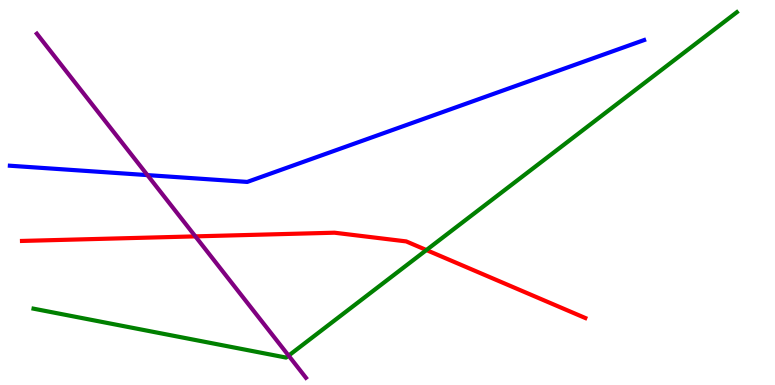[{'lines': ['blue', 'red'], 'intersections': []}, {'lines': ['green', 'red'], 'intersections': [{'x': 5.5, 'y': 3.51}]}, {'lines': ['purple', 'red'], 'intersections': [{'x': 2.52, 'y': 3.86}]}, {'lines': ['blue', 'green'], 'intersections': []}, {'lines': ['blue', 'purple'], 'intersections': [{'x': 1.9, 'y': 5.45}]}, {'lines': ['green', 'purple'], 'intersections': [{'x': 3.72, 'y': 0.763}]}]